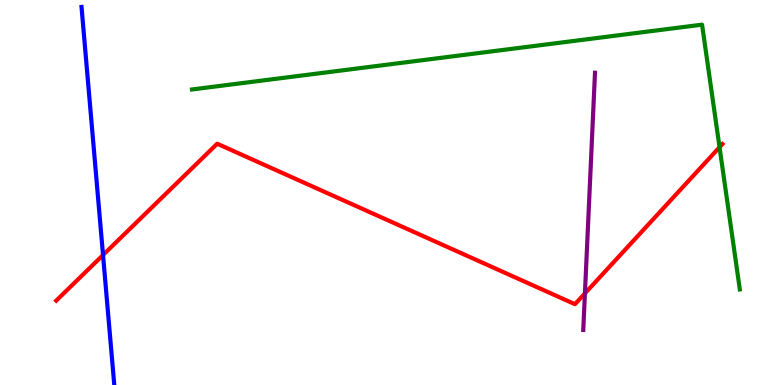[{'lines': ['blue', 'red'], 'intersections': [{'x': 1.33, 'y': 3.38}]}, {'lines': ['green', 'red'], 'intersections': [{'x': 9.28, 'y': 6.18}]}, {'lines': ['purple', 'red'], 'intersections': [{'x': 7.55, 'y': 2.38}]}, {'lines': ['blue', 'green'], 'intersections': []}, {'lines': ['blue', 'purple'], 'intersections': []}, {'lines': ['green', 'purple'], 'intersections': []}]